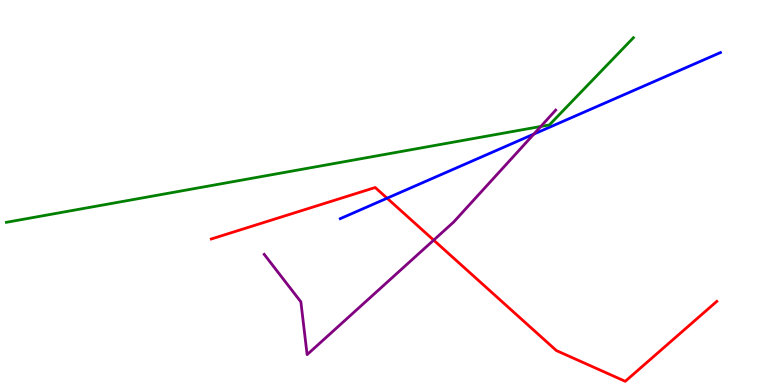[{'lines': ['blue', 'red'], 'intersections': [{'x': 4.99, 'y': 4.85}]}, {'lines': ['green', 'red'], 'intersections': []}, {'lines': ['purple', 'red'], 'intersections': [{'x': 5.6, 'y': 3.76}]}, {'lines': ['blue', 'green'], 'intersections': []}, {'lines': ['blue', 'purple'], 'intersections': [{'x': 6.89, 'y': 6.52}]}, {'lines': ['green', 'purple'], 'intersections': [{'x': 6.98, 'y': 6.72}]}]